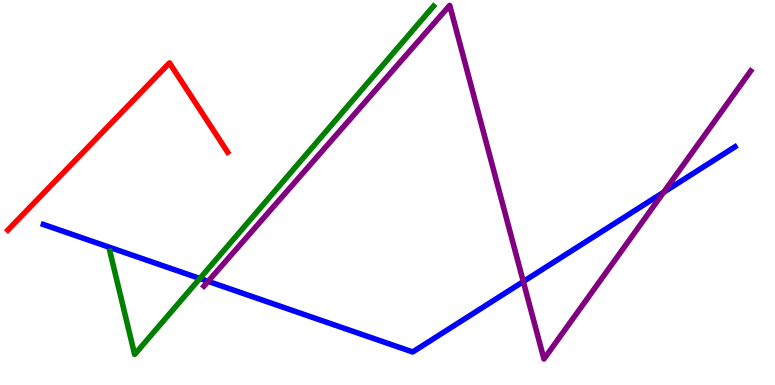[{'lines': ['blue', 'red'], 'intersections': []}, {'lines': ['green', 'red'], 'intersections': []}, {'lines': ['purple', 'red'], 'intersections': []}, {'lines': ['blue', 'green'], 'intersections': [{'x': 2.58, 'y': 2.77}]}, {'lines': ['blue', 'purple'], 'intersections': [{'x': 2.69, 'y': 2.69}, {'x': 6.75, 'y': 2.69}, {'x': 8.56, 'y': 5.01}]}, {'lines': ['green', 'purple'], 'intersections': []}]